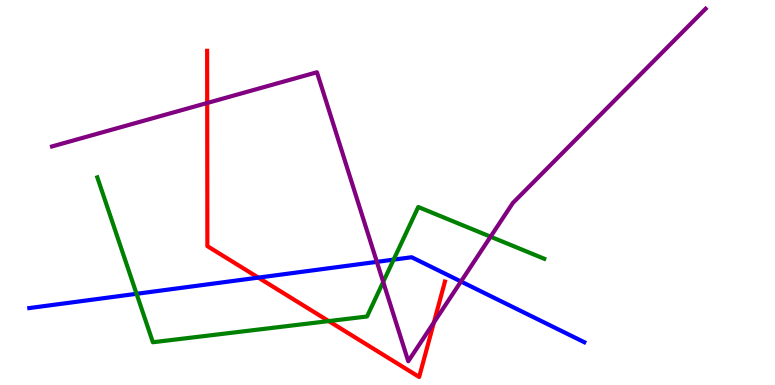[{'lines': ['blue', 'red'], 'intersections': [{'x': 3.33, 'y': 2.79}]}, {'lines': ['green', 'red'], 'intersections': [{'x': 4.24, 'y': 1.66}]}, {'lines': ['purple', 'red'], 'intersections': [{'x': 2.67, 'y': 7.32}, {'x': 5.6, 'y': 1.62}]}, {'lines': ['blue', 'green'], 'intersections': [{'x': 1.76, 'y': 2.37}, {'x': 5.08, 'y': 3.26}]}, {'lines': ['blue', 'purple'], 'intersections': [{'x': 4.86, 'y': 3.2}, {'x': 5.95, 'y': 2.69}]}, {'lines': ['green', 'purple'], 'intersections': [{'x': 4.94, 'y': 2.68}, {'x': 6.33, 'y': 3.85}]}]